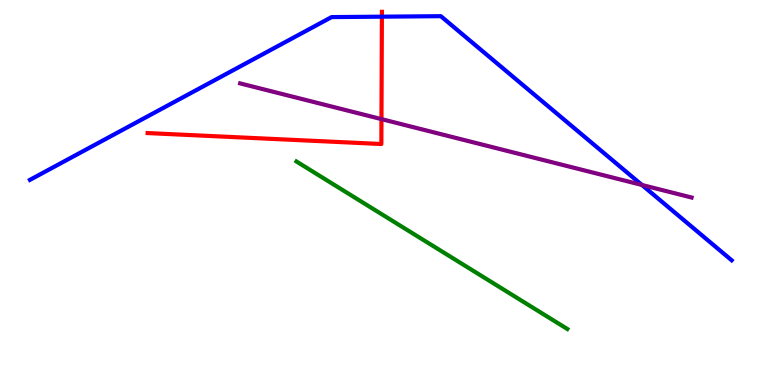[{'lines': ['blue', 'red'], 'intersections': [{'x': 4.93, 'y': 9.57}]}, {'lines': ['green', 'red'], 'intersections': []}, {'lines': ['purple', 'red'], 'intersections': [{'x': 4.92, 'y': 6.91}]}, {'lines': ['blue', 'green'], 'intersections': []}, {'lines': ['blue', 'purple'], 'intersections': [{'x': 8.28, 'y': 5.2}]}, {'lines': ['green', 'purple'], 'intersections': []}]